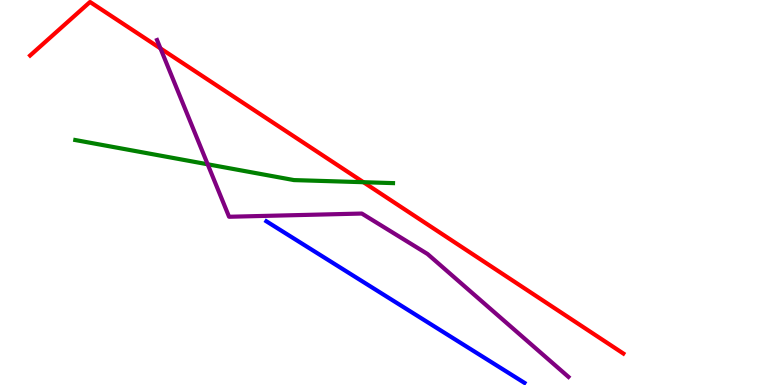[{'lines': ['blue', 'red'], 'intersections': []}, {'lines': ['green', 'red'], 'intersections': [{'x': 4.69, 'y': 5.27}]}, {'lines': ['purple', 'red'], 'intersections': [{'x': 2.07, 'y': 8.74}]}, {'lines': ['blue', 'green'], 'intersections': []}, {'lines': ['blue', 'purple'], 'intersections': []}, {'lines': ['green', 'purple'], 'intersections': [{'x': 2.68, 'y': 5.73}]}]